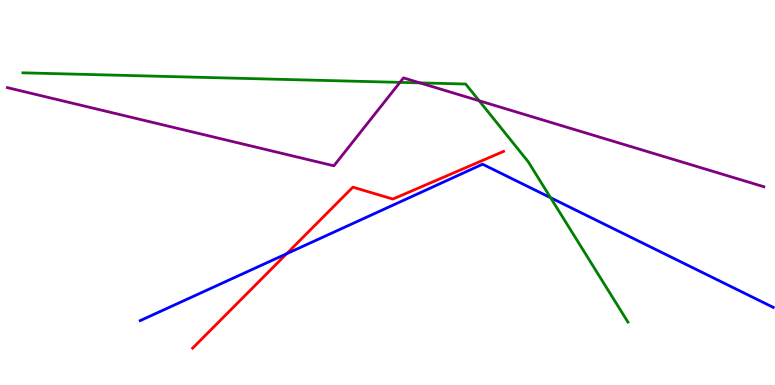[{'lines': ['blue', 'red'], 'intersections': [{'x': 3.7, 'y': 3.41}]}, {'lines': ['green', 'red'], 'intersections': []}, {'lines': ['purple', 'red'], 'intersections': []}, {'lines': ['blue', 'green'], 'intersections': [{'x': 7.1, 'y': 4.87}]}, {'lines': ['blue', 'purple'], 'intersections': []}, {'lines': ['green', 'purple'], 'intersections': [{'x': 5.16, 'y': 7.86}, {'x': 5.42, 'y': 7.85}, {'x': 6.18, 'y': 7.38}]}]